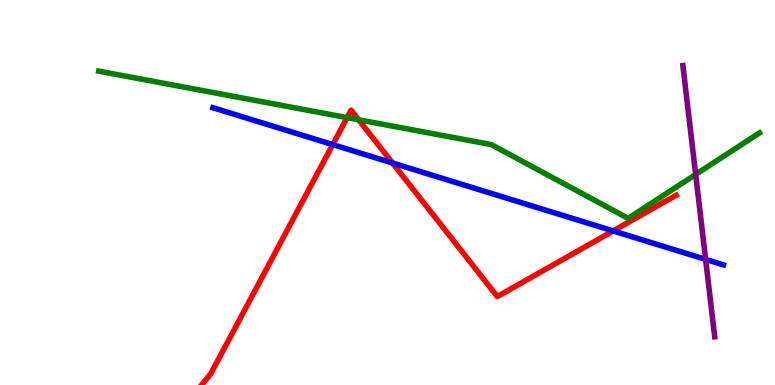[{'lines': ['blue', 'red'], 'intersections': [{'x': 4.29, 'y': 6.24}, {'x': 5.06, 'y': 5.77}, {'x': 7.91, 'y': 4.0}]}, {'lines': ['green', 'red'], 'intersections': [{'x': 4.48, 'y': 6.94}, {'x': 4.63, 'y': 6.89}]}, {'lines': ['purple', 'red'], 'intersections': []}, {'lines': ['blue', 'green'], 'intersections': []}, {'lines': ['blue', 'purple'], 'intersections': [{'x': 9.1, 'y': 3.26}]}, {'lines': ['green', 'purple'], 'intersections': [{'x': 8.98, 'y': 5.47}]}]